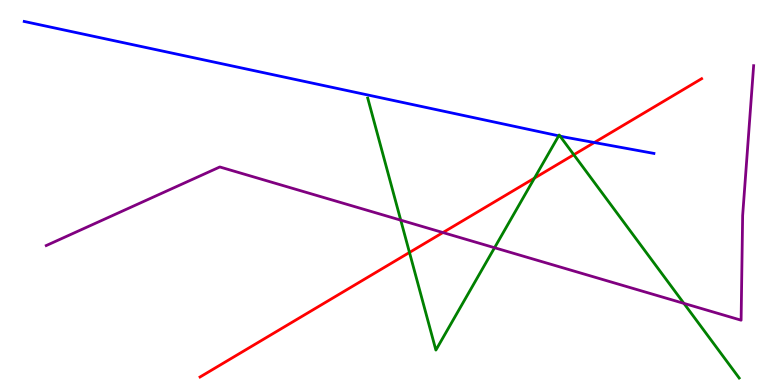[{'lines': ['blue', 'red'], 'intersections': [{'x': 7.67, 'y': 6.3}]}, {'lines': ['green', 'red'], 'intersections': [{'x': 5.28, 'y': 3.44}, {'x': 6.9, 'y': 5.37}, {'x': 7.4, 'y': 5.98}]}, {'lines': ['purple', 'red'], 'intersections': [{'x': 5.72, 'y': 3.96}]}, {'lines': ['blue', 'green'], 'intersections': [{'x': 7.21, 'y': 6.47}, {'x': 7.23, 'y': 6.46}]}, {'lines': ['blue', 'purple'], 'intersections': []}, {'lines': ['green', 'purple'], 'intersections': [{'x': 5.17, 'y': 4.28}, {'x': 6.38, 'y': 3.57}, {'x': 8.82, 'y': 2.12}]}]